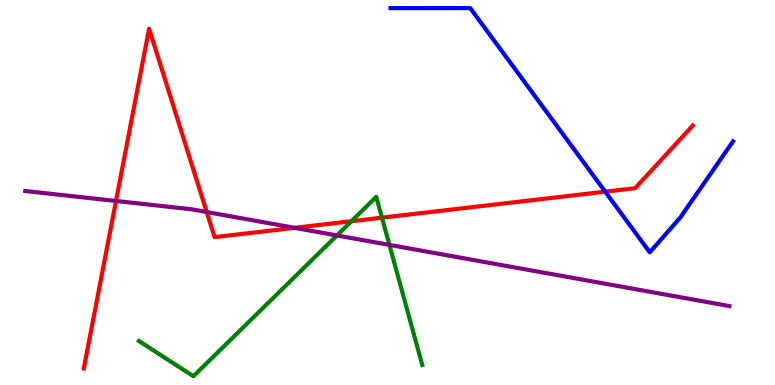[{'lines': ['blue', 'red'], 'intersections': [{'x': 7.81, 'y': 5.02}]}, {'lines': ['green', 'red'], 'intersections': [{'x': 4.54, 'y': 4.25}, {'x': 4.93, 'y': 4.35}]}, {'lines': ['purple', 'red'], 'intersections': [{'x': 1.5, 'y': 4.78}, {'x': 2.67, 'y': 4.49}, {'x': 3.8, 'y': 4.08}]}, {'lines': ['blue', 'green'], 'intersections': []}, {'lines': ['blue', 'purple'], 'intersections': []}, {'lines': ['green', 'purple'], 'intersections': [{'x': 4.35, 'y': 3.88}, {'x': 5.02, 'y': 3.64}]}]